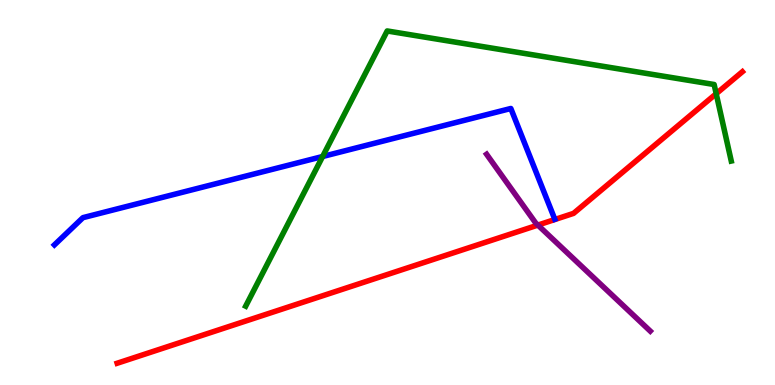[{'lines': ['blue', 'red'], 'intersections': []}, {'lines': ['green', 'red'], 'intersections': [{'x': 9.24, 'y': 7.57}]}, {'lines': ['purple', 'red'], 'intersections': [{'x': 6.94, 'y': 4.15}]}, {'lines': ['blue', 'green'], 'intersections': [{'x': 4.16, 'y': 5.94}]}, {'lines': ['blue', 'purple'], 'intersections': []}, {'lines': ['green', 'purple'], 'intersections': []}]